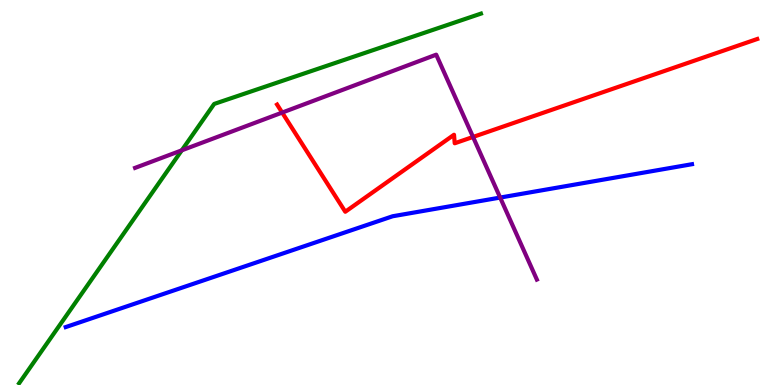[{'lines': ['blue', 'red'], 'intersections': []}, {'lines': ['green', 'red'], 'intersections': []}, {'lines': ['purple', 'red'], 'intersections': [{'x': 3.64, 'y': 7.08}, {'x': 6.1, 'y': 6.44}]}, {'lines': ['blue', 'green'], 'intersections': []}, {'lines': ['blue', 'purple'], 'intersections': [{'x': 6.45, 'y': 4.87}]}, {'lines': ['green', 'purple'], 'intersections': [{'x': 2.35, 'y': 6.1}]}]